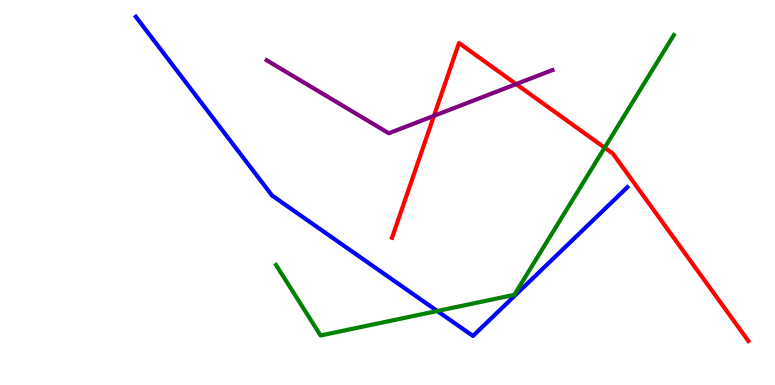[{'lines': ['blue', 'red'], 'intersections': []}, {'lines': ['green', 'red'], 'intersections': [{'x': 7.8, 'y': 6.16}]}, {'lines': ['purple', 'red'], 'intersections': [{'x': 5.6, 'y': 6.99}, {'x': 6.66, 'y': 7.82}]}, {'lines': ['blue', 'green'], 'intersections': [{'x': 5.64, 'y': 1.92}]}, {'lines': ['blue', 'purple'], 'intersections': []}, {'lines': ['green', 'purple'], 'intersections': []}]